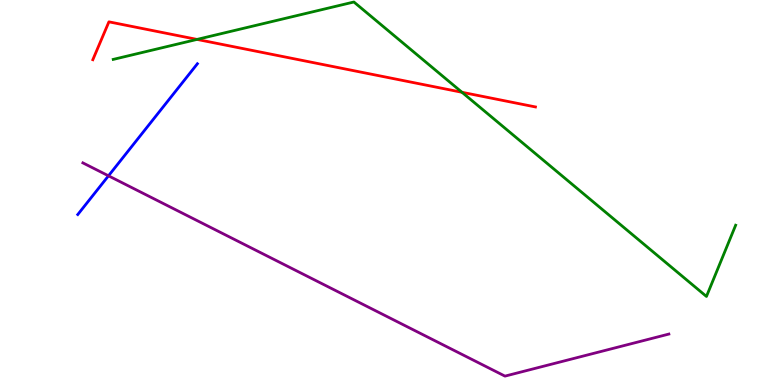[{'lines': ['blue', 'red'], 'intersections': []}, {'lines': ['green', 'red'], 'intersections': [{'x': 2.54, 'y': 8.98}, {'x': 5.96, 'y': 7.6}]}, {'lines': ['purple', 'red'], 'intersections': []}, {'lines': ['blue', 'green'], 'intersections': []}, {'lines': ['blue', 'purple'], 'intersections': [{'x': 1.4, 'y': 5.43}]}, {'lines': ['green', 'purple'], 'intersections': []}]